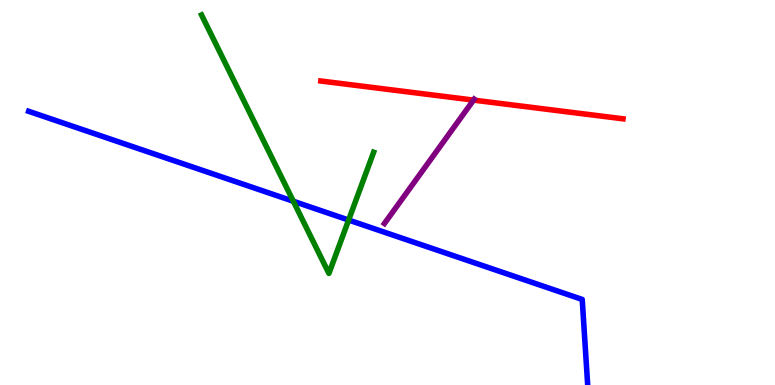[{'lines': ['blue', 'red'], 'intersections': []}, {'lines': ['green', 'red'], 'intersections': []}, {'lines': ['purple', 'red'], 'intersections': [{'x': 6.11, 'y': 7.4}]}, {'lines': ['blue', 'green'], 'intersections': [{'x': 3.79, 'y': 4.77}, {'x': 4.5, 'y': 4.28}]}, {'lines': ['blue', 'purple'], 'intersections': []}, {'lines': ['green', 'purple'], 'intersections': []}]